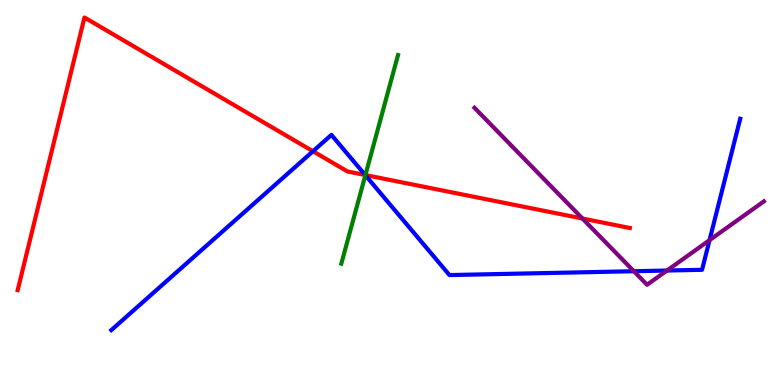[{'lines': ['blue', 'red'], 'intersections': [{'x': 4.04, 'y': 6.07}, {'x': 4.71, 'y': 5.45}]}, {'lines': ['green', 'red'], 'intersections': [{'x': 4.71, 'y': 5.45}]}, {'lines': ['purple', 'red'], 'intersections': [{'x': 7.52, 'y': 4.32}]}, {'lines': ['blue', 'green'], 'intersections': [{'x': 4.71, 'y': 5.45}]}, {'lines': ['blue', 'purple'], 'intersections': [{'x': 8.18, 'y': 2.96}, {'x': 8.61, 'y': 2.97}, {'x': 9.16, 'y': 3.76}]}, {'lines': ['green', 'purple'], 'intersections': []}]